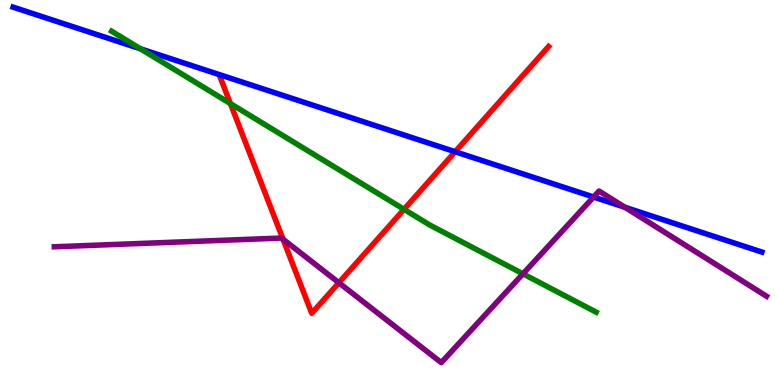[{'lines': ['blue', 'red'], 'intersections': [{'x': 5.87, 'y': 6.06}]}, {'lines': ['green', 'red'], 'intersections': [{'x': 2.97, 'y': 7.31}, {'x': 5.21, 'y': 4.56}]}, {'lines': ['purple', 'red'], 'intersections': [{'x': 3.65, 'y': 3.79}, {'x': 4.37, 'y': 2.66}]}, {'lines': ['blue', 'green'], 'intersections': [{'x': 1.81, 'y': 8.73}]}, {'lines': ['blue', 'purple'], 'intersections': [{'x': 7.66, 'y': 4.88}, {'x': 8.06, 'y': 4.62}]}, {'lines': ['green', 'purple'], 'intersections': [{'x': 6.75, 'y': 2.89}]}]